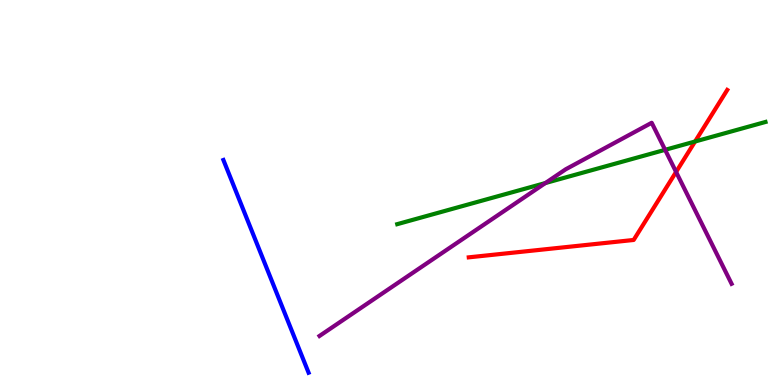[{'lines': ['blue', 'red'], 'intersections': []}, {'lines': ['green', 'red'], 'intersections': [{'x': 8.97, 'y': 6.32}]}, {'lines': ['purple', 'red'], 'intersections': [{'x': 8.72, 'y': 5.53}]}, {'lines': ['blue', 'green'], 'intersections': []}, {'lines': ['blue', 'purple'], 'intersections': []}, {'lines': ['green', 'purple'], 'intersections': [{'x': 7.04, 'y': 5.25}, {'x': 8.58, 'y': 6.11}]}]